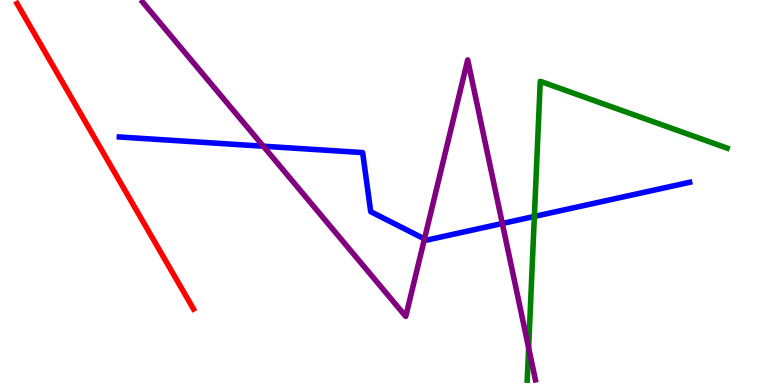[{'lines': ['blue', 'red'], 'intersections': []}, {'lines': ['green', 'red'], 'intersections': []}, {'lines': ['purple', 'red'], 'intersections': []}, {'lines': ['blue', 'green'], 'intersections': [{'x': 6.9, 'y': 4.38}]}, {'lines': ['blue', 'purple'], 'intersections': [{'x': 3.4, 'y': 6.2}, {'x': 5.48, 'y': 3.79}, {'x': 6.48, 'y': 4.2}]}, {'lines': ['green', 'purple'], 'intersections': [{'x': 6.82, 'y': 0.966}]}]